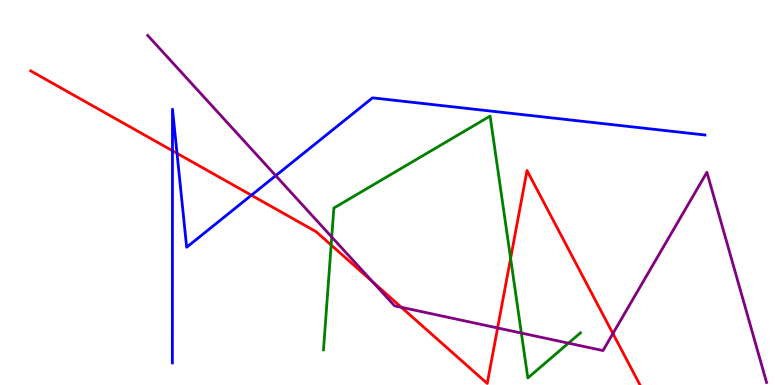[{'lines': ['blue', 'red'], 'intersections': [{'x': 2.23, 'y': 6.08}, {'x': 2.28, 'y': 6.02}, {'x': 3.24, 'y': 4.93}]}, {'lines': ['green', 'red'], 'intersections': [{'x': 4.27, 'y': 3.64}, {'x': 6.59, 'y': 3.29}]}, {'lines': ['purple', 'red'], 'intersections': [{'x': 4.81, 'y': 2.68}, {'x': 5.18, 'y': 2.02}, {'x': 6.42, 'y': 1.48}, {'x': 7.91, 'y': 1.34}]}, {'lines': ['blue', 'green'], 'intersections': []}, {'lines': ['blue', 'purple'], 'intersections': [{'x': 3.56, 'y': 5.44}]}, {'lines': ['green', 'purple'], 'intersections': [{'x': 4.28, 'y': 3.84}, {'x': 6.73, 'y': 1.35}, {'x': 7.33, 'y': 1.09}]}]